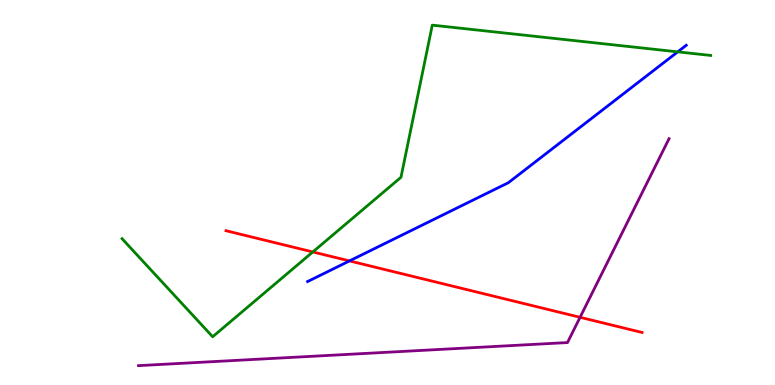[{'lines': ['blue', 'red'], 'intersections': [{'x': 4.51, 'y': 3.22}]}, {'lines': ['green', 'red'], 'intersections': [{'x': 4.04, 'y': 3.46}]}, {'lines': ['purple', 'red'], 'intersections': [{'x': 7.48, 'y': 1.76}]}, {'lines': ['blue', 'green'], 'intersections': [{'x': 8.74, 'y': 8.65}]}, {'lines': ['blue', 'purple'], 'intersections': []}, {'lines': ['green', 'purple'], 'intersections': []}]